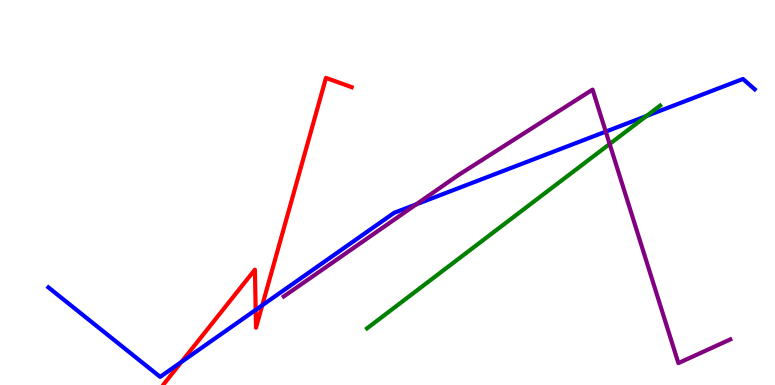[{'lines': ['blue', 'red'], 'intersections': [{'x': 2.34, 'y': 0.598}, {'x': 3.3, 'y': 1.95}, {'x': 3.38, 'y': 2.07}]}, {'lines': ['green', 'red'], 'intersections': []}, {'lines': ['purple', 'red'], 'intersections': []}, {'lines': ['blue', 'green'], 'intersections': [{'x': 8.34, 'y': 6.99}]}, {'lines': ['blue', 'purple'], 'intersections': [{'x': 5.37, 'y': 4.69}, {'x': 7.82, 'y': 6.58}]}, {'lines': ['green', 'purple'], 'intersections': [{'x': 7.87, 'y': 6.26}]}]